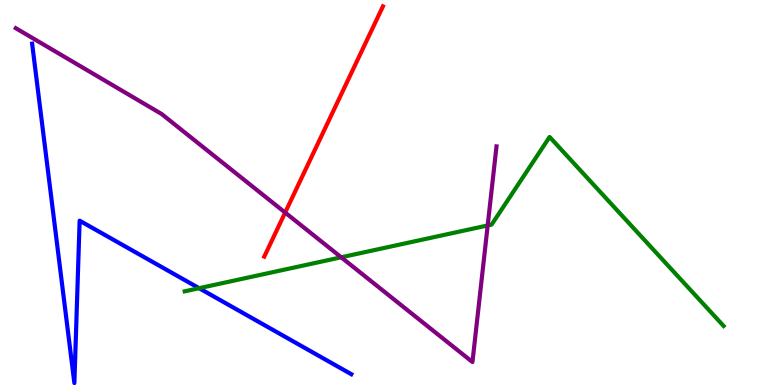[{'lines': ['blue', 'red'], 'intersections': []}, {'lines': ['green', 'red'], 'intersections': []}, {'lines': ['purple', 'red'], 'intersections': [{'x': 3.68, 'y': 4.48}]}, {'lines': ['blue', 'green'], 'intersections': [{'x': 2.57, 'y': 2.51}]}, {'lines': ['blue', 'purple'], 'intersections': []}, {'lines': ['green', 'purple'], 'intersections': [{'x': 4.4, 'y': 3.32}, {'x': 6.29, 'y': 4.14}]}]